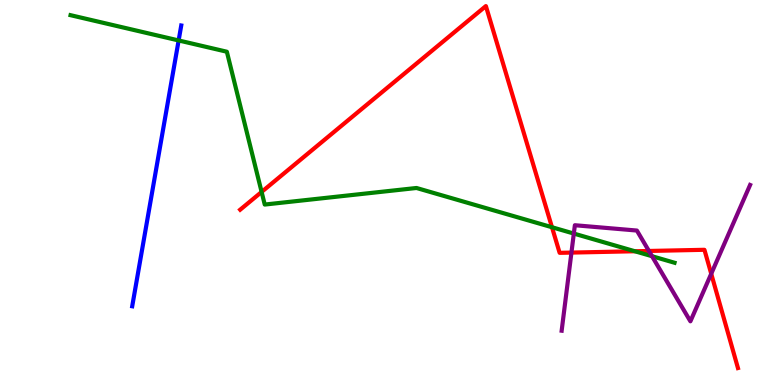[{'lines': ['blue', 'red'], 'intersections': []}, {'lines': ['green', 'red'], 'intersections': [{'x': 3.38, 'y': 5.01}, {'x': 7.12, 'y': 4.1}, {'x': 8.19, 'y': 3.47}]}, {'lines': ['purple', 'red'], 'intersections': [{'x': 7.37, 'y': 3.44}, {'x': 8.37, 'y': 3.48}, {'x': 9.18, 'y': 2.89}]}, {'lines': ['blue', 'green'], 'intersections': [{'x': 2.31, 'y': 8.95}]}, {'lines': ['blue', 'purple'], 'intersections': []}, {'lines': ['green', 'purple'], 'intersections': [{'x': 7.4, 'y': 3.93}, {'x': 8.41, 'y': 3.35}]}]